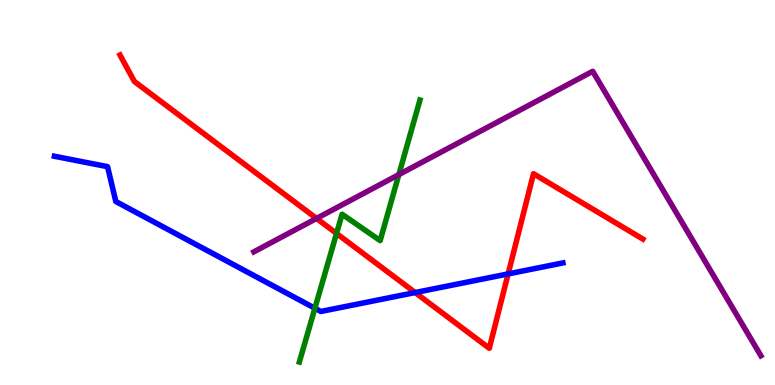[{'lines': ['blue', 'red'], 'intersections': [{'x': 5.36, 'y': 2.4}, {'x': 6.56, 'y': 2.89}]}, {'lines': ['green', 'red'], 'intersections': [{'x': 4.34, 'y': 3.94}]}, {'lines': ['purple', 'red'], 'intersections': [{'x': 4.08, 'y': 4.33}]}, {'lines': ['blue', 'green'], 'intersections': [{'x': 4.06, 'y': 1.99}]}, {'lines': ['blue', 'purple'], 'intersections': []}, {'lines': ['green', 'purple'], 'intersections': [{'x': 5.15, 'y': 5.47}]}]